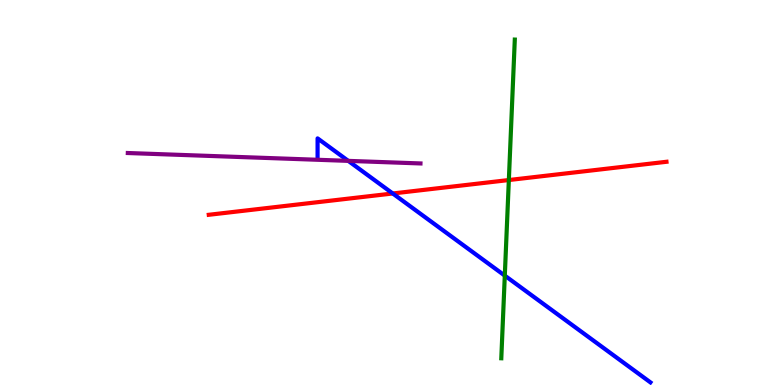[{'lines': ['blue', 'red'], 'intersections': [{'x': 5.07, 'y': 4.97}]}, {'lines': ['green', 'red'], 'intersections': [{'x': 6.57, 'y': 5.32}]}, {'lines': ['purple', 'red'], 'intersections': []}, {'lines': ['blue', 'green'], 'intersections': [{'x': 6.51, 'y': 2.84}]}, {'lines': ['blue', 'purple'], 'intersections': [{'x': 4.49, 'y': 5.82}]}, {'lines': ['green', 'purple'], 'intersections': []}]